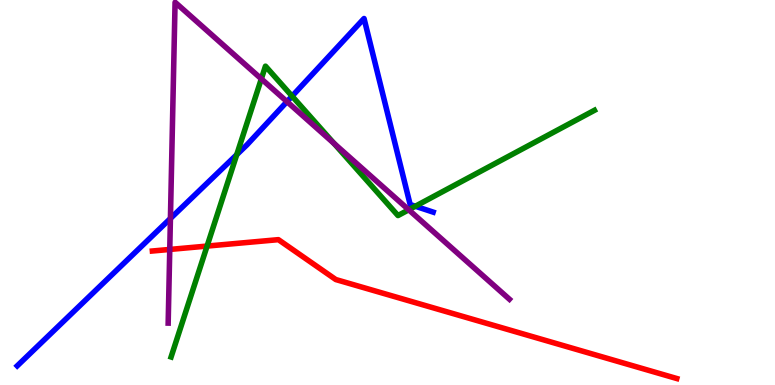[{'lines': ['blue', 'red'], 'intersections': []}, {'lines': ['green', 'red'], 'intersections': [{'x': 2.67, 'y': 3.61}]}, {'lines': ['purple', 'red'], 'intersections': [{'x': 2.19, 'y': 3.52}]}, {'lines': ['blue', 'green'], 'intersections': [{'x': 3.05, 'y': 5.98}, {'x': 3.77, 'y': 7.5}, {'x': 5.36, 'y': 4.64}]}, {'lines': ['blue', 'purple'], 'intersections': [{'x': 2.2, 'y': 4.33}, {'x': 3.7, 'y': 7.36}]}, {'lines': ['green', 'purple'], 'intersections': [{'x': 3.37, 'y': 7.95}, {'x': 4.31, 'y': 6.28}, {'x': 5.27, 'y': 4.55}]}]